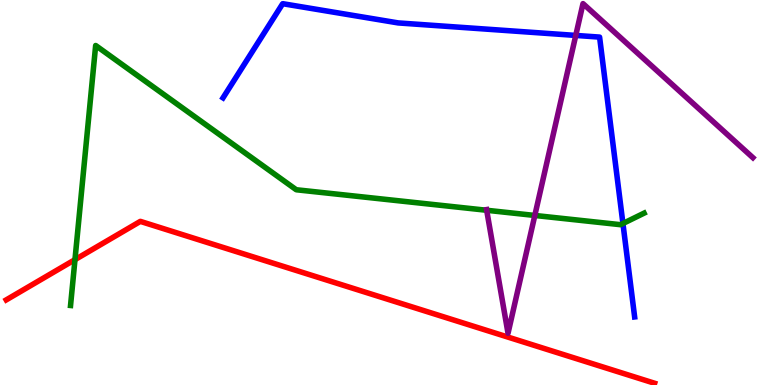[{'lines': ['blue', 'red'], 'intersections': []}, {'lines': ['green', 'red'], 'intersections': [{'x': 0.967, 'y': 3.26}]}, {'lines': ['purple', 'red'], 'intersections': []}, {'lines': ['blue', 'green'], 'intersections': [{'x': 8.04, 'y': 4.19}]}, {'lines': ['blue', 'purple'], 'intersections': [{'x': 7.43, 'y': 9.08}]}, {'lines': ['green', 'purple'], 'intersections': [{'x': 6.28, 'y': 4.54}, {'x': 6.9, 'y': 4.4}]}]